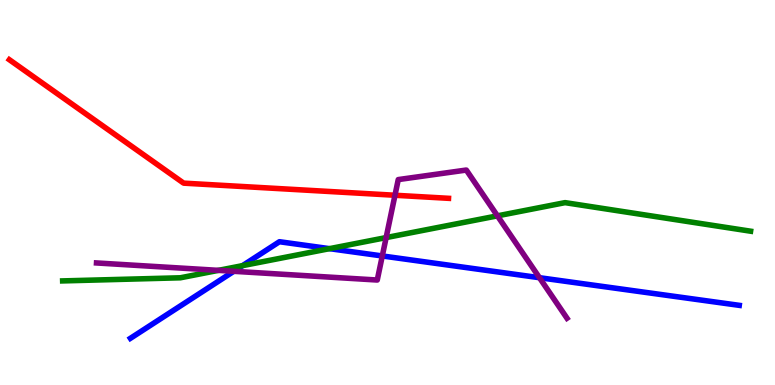[{'lines': ['blue', 'red'], 'intersections': []}, {'lines': ['green', 'red'], 'intersections': []}, {'lines': ['purple', 'red'], 'intersections': [{'x': 5.1, 'y': 4.93}]}, {'lines': ['blue', 'green'], 'intersections': [{'x': 3.13, 'y': 3.1}, {'x': 4.25, 'y': 3.54}]}, {'lines': ['blue', 'purple'], 'intersections': [{'x': 3.02, 'y': 2.95}, {'x': 4.93, 'y': 3.35}, {'x': 6.96, 'y': 2.79}]}, {'lines': ['green', 'purple'], 'intersections': [{'x': 2.82, 'y': 2.98}, {'x': 4.98, 'y': 3.83}, {'x': 6.42, 'y': 4.39}]}]